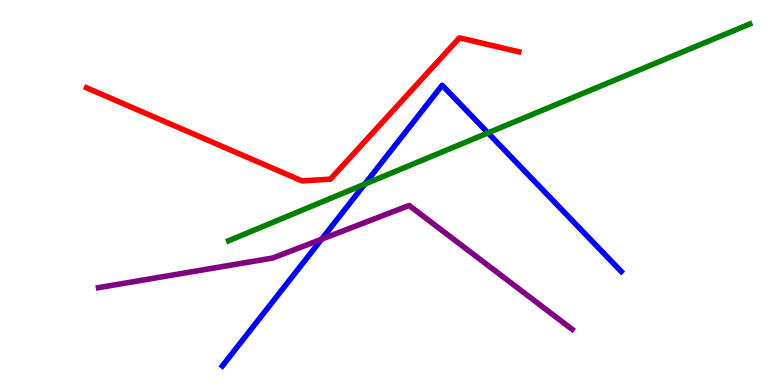[{'lines': ['blue', 'red'], 'intersections': []}, {'lines': ['green', 'red'], 'intersections': []}, {'lines': ['purple', 'red'], 'intersections': []}, {'lines': ['blue', 'green'], 'intersections': [{'x': 4.71, 'y': 5.22}, {'x': 6.3, 'y': 6.55}]}, {'lines': ['blue', 'purple'], 'intersections': [{'x': 4.15, 'y': 3.79}]}, {'lines': ['green', 'purple'], 'intersections': []}]